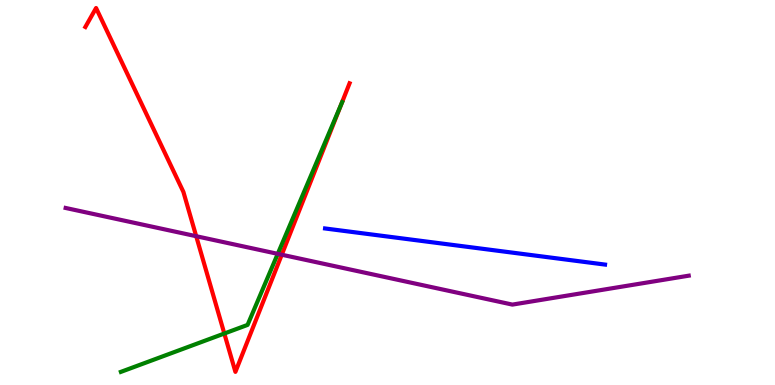[{'lines': ['blue', 'red'], 'intersections': []}, {'lines': ['green', 'red'], 'intersections': [{'x': 2.89, 'y': 1.34}, {'x': 4.41, 'y': 7.3}]}, {'lines': ['purple', 'red'], 'intersections': [{'x': 2.53, 'y': 3.86}, {'x': 3.64, 'y': 3.38}]}, {'lines': ['blue', 'green'], 'intersections': []}, {'lines': ['blue', 'purple'], 'intersections': []}, {'lines': ['green', 'purple'], 'intersections': [{'x': 3.58, 'y': 3.41}]}]